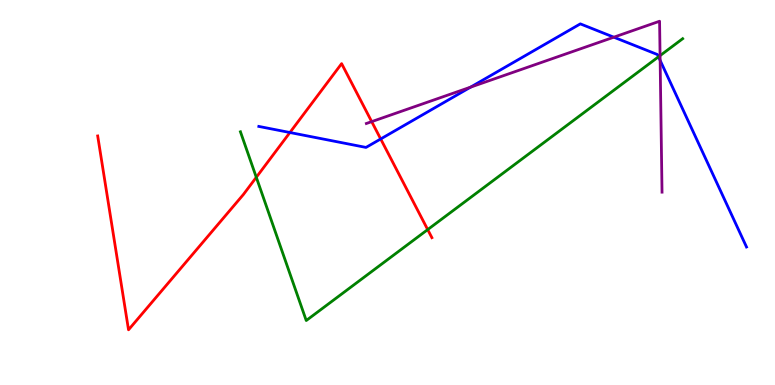[{'lines': ['blue', 'red'], 'intersections': [{'x': 3.74, 'y': 6.56}, {'x': 4.91, 'y': 6.39}]}, {'lines': ['green', 'red'], 'intersections': [{'x': 3.31, 'y': 5.39}, {'x': 5.52, 'y': 4.04}]}, {'lines': ['purple', 'red'], 'intersections': [{'x': 4.8, 'y': 6.84}]}, {'lines': ['blue', 'green'], 'intersections': [{'x': 8.5, 'y': 8.52}]}, {'lines': ['blue', 'purple'], 'intersections': [{'x': 6.07, 'y': 7.74}, {'x': 7.92, 'y': 9.03}, {'x': 8.52, 'y': 8.43}]}, {'lines': ['green', 'purple'], 'intersections': [{'x': 8.52, 'y': 8.56}]}]